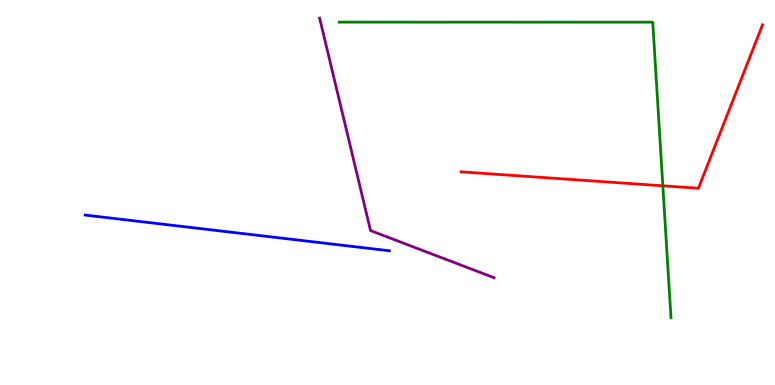[{'lines': ['blue', 'red'], 'intersections': []}, {'lines': ['green', 'red'], 'intersections': [{'x': 8.55, 'y': 5.17}]}, {'lines': ['purple', 'red'], 'intersections': []}, {'lines': ['blue', 'green'], 'intersections': []}, {'lines': ['blue', 'purple'], 'intersections': []}, {'lines': ['green', 'purple'], 'intersections': []}]